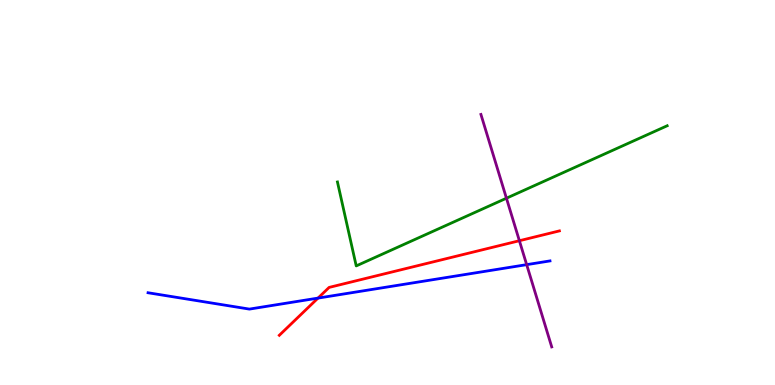[{'lines': ['blue', 'red'], 'intersections': [{'x': 4.1, 'y': 2.26}]}, {'lines': ['green', 'red'], 'intersections': []}, {'lines': ['purple', 'red'], 'intersections': [{'x': 6.7, 'y': 3.75}]}, {'lines': ['blue', 'green'], 'intersections': []}, {'lines': ['blue', 'purple'], 'intersections': [{'x': 6.8, 'y': 3.13}]}, {'lines': ['green', 'purple'], 'intersections': [{'x': 6.53, 'y': 4.85}]}]